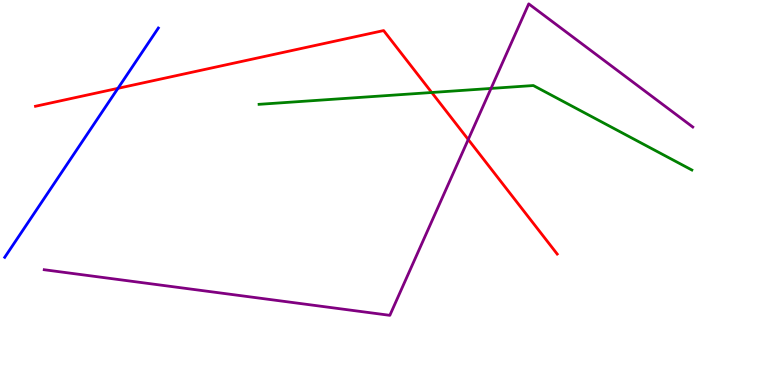[{'lines': ['blue', 'red'], 'intersections': [{'x': 1.52, 'y': 7.71}]}, {'lines': ['green', 'red'], 'intersections': [{'x': 5.57, 'y': 7.6}]}, {'lines': ['purple', 'red'], 'intersections': [{'x': 6.04, 'y': 6.38}]}, {'lines': ['blue', 'green'], 'intersections': []}, {'lines': ['blue', 'purple'], 'intersections': []}, {'lines': ['green', 'purple'], 'intersections': [{'x': 6.34, 'y': 7.7}]}]